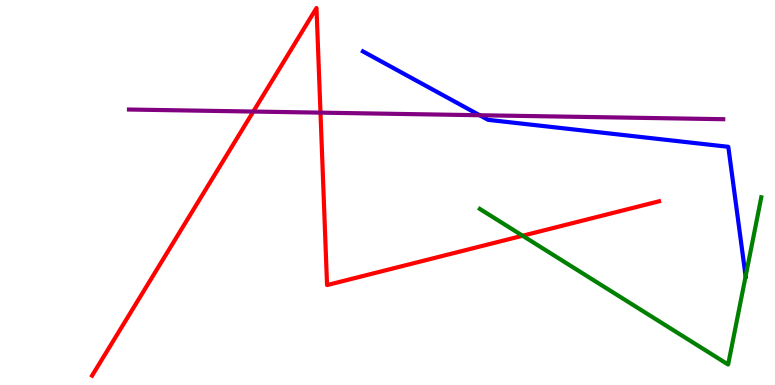[{'lines': ['blue', 'red'], 'intersections': []}, {'lines': ['green', 'red'], 'intersections': [{'x': 6.74, 'y': 3.88}]}, {'lines': ['purple', 'red'], 'intersections': [{'x': 3.27, 'y': 7.1}, {'x': 4.14, 'y': 7.07}]}, {'lines': ['blue', 'green'], 'intersections': [{'x': 9.62, 'y': 2.82}]}, {'lines': ['blue', 'purple'], 'intersections': [{'x': 6.19, 'y': 7.01}]}, {'lines': ['green', 'purple'], 'intersections': []}]